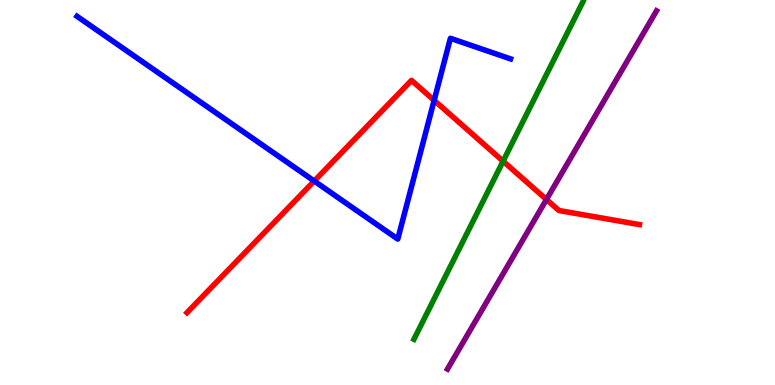[{'lines': ['blue', 'red'], 'intersections': [{'x': 4.05, 'y': 5.3}, {'x': 5.6, 'y': 7.39}]}, {'lines': ['green', 'red'], 'intersections': [{'x': 6.49, 'y': 5.81}]}, {'lines': ['purple', 'red'], 'intersections': [{'x': 7.05, 'y': 4.82}]}, {'lines': ['blue', 'green'], 'intersections': []}, {'lines': ['blue', 'purple'], 'intersections': []}, {'lines': ['green', 'purple'], 'intersections': []}]